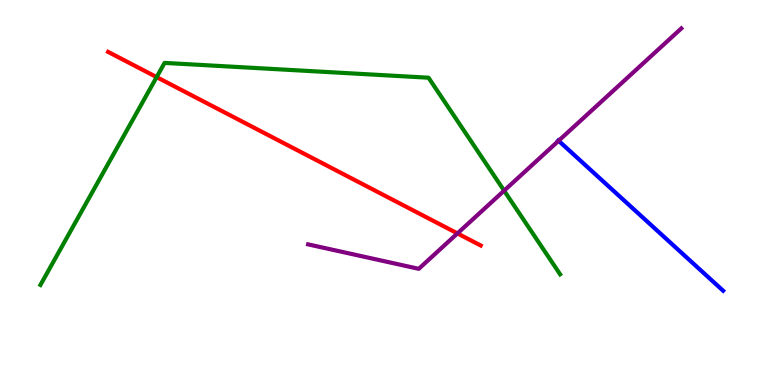[{'lines': ['blue', 'red'], 'intersections': []}, {'lines': ['green', 'red'], 'intersections': [{'x': 2.02, 'y': 8.0}]}, {'lines': ['purple', 'red'], 'intersections': [{'x': 5.9, 'y': 3.94}]}, {'lines': ['blue', 'green'], 'intersections': []}, {'lines': ['blue', 'purple'], 'intersections': [{'x': 7.21, 'y': 6.34}]}, {'lines': ['green', 'purple'], 'intersections': [{'x': 6.5, 'y': 5.05}]}]